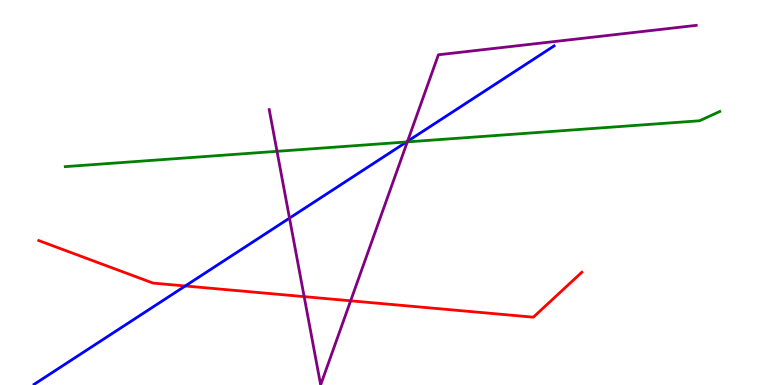[{'lines': ['blue', 'red'], 'intersections': [{'x': 2.39, 'y': 2.57}]}, {'lines': ['green', 'red'], 'intersections': []}, {'lines': ['purple', 'red'], 'intersections': [{'x': 3.92, 'y': 2.3}, {'x': 4.52, 'y': 2.19}]}, {'lines': ['blue', 'green'], 'intersections': [{'x': 5.25, 'y': 6.31}]}, {'lines': ['blue', 'purple'], 'intersections': [{'x': 3.74, 'y': 4.33}, {'x': 5.26, 'y': 6.33}]}, {'lines': ['green', 'purple'], 'intersections': [{'x': 3.57, 'y': 6.07}, {'x': 5.26, 'y': 6.31}]}]